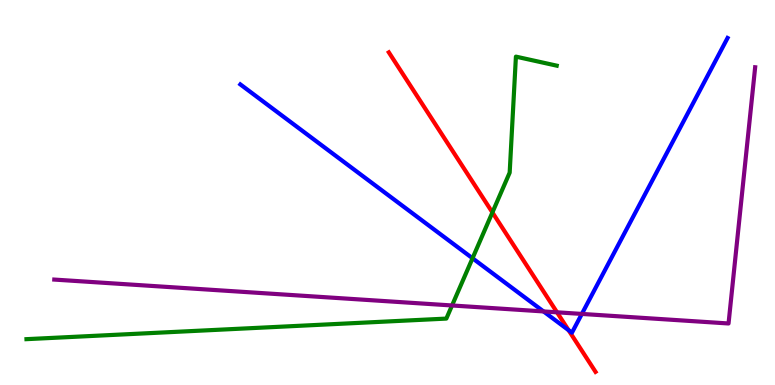[{'lines': ['blue', 'red'], 'intersections': [{'x': 7.34, 'y': 1.42}]}, {'lines': ['green', 'red'], 'intersections': [{'x': 6.35, 'y': 4.48}]}, {'lines': ['purple', 'red'], 'intersections': [{'x': 7.19, 'y': 1.89}]}, {'lines': ['blue', 'green'], 'intersections': [{'x': 6.1, 'y': 3.29}]}, {'lines': ['blue', 'purple'], 'intersections': [{'x': 7.01, 'y': 1.91}, {'x': 7.51, 'y': 1.85}]}, {'lines': ['green', 'purple'], 'intersections': [{'x': 5.83, 'y': 2.07}]}]